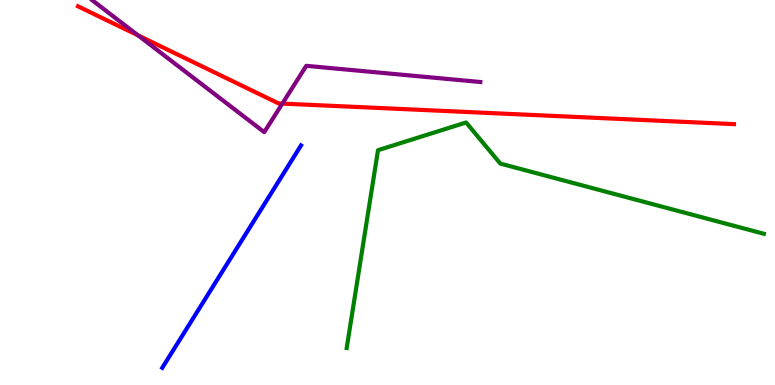[{'lines': ['blue', 'red'], 'intersections': []}, {'lines': ['green', 'red'], 'intersections': []}, {'lines': ['purple', 'red'], 'intersections': [{'x': 1.78, 'y': 9.08}, {'x': 3.64, 'y': 7.31}]}, {'lines': ['blue', 'green'], 'intersections': []}, {'lines': ['blue', 'purple'], 'intersections': []}, {'lines': ['green', 'purple'], 'intersections': []}]